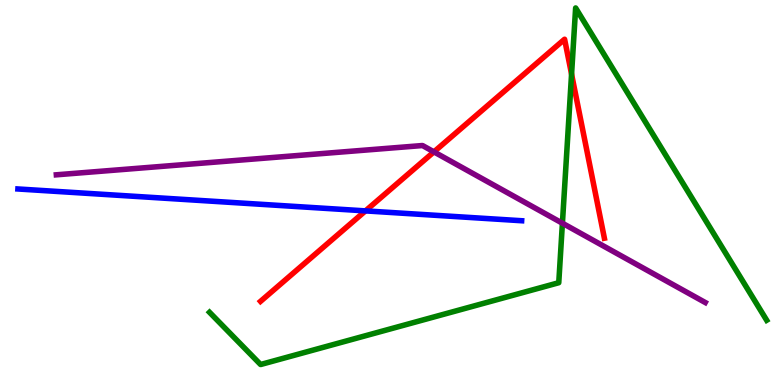[{'lines': ['blue', 'red'], 'intersections': [{'x': 4.72, 'y': 4.52}]}, {'lines': ['green', 'red'], 'intersections': [{'x': 7.38, 'y': 8.07}]}, {'lines': ['purple', 'red'], 'intersections': [{'x': 5.6, 'y': 6.06}]}, {'lines': ['blue', 'green'], 'intersections': []}, {'lines': ['blue', 'purple'], 'intersections': []}, {'lines': ['green', 'purple'], 'intersections': [{'x': 7.26, 'y': 4.2}]}]